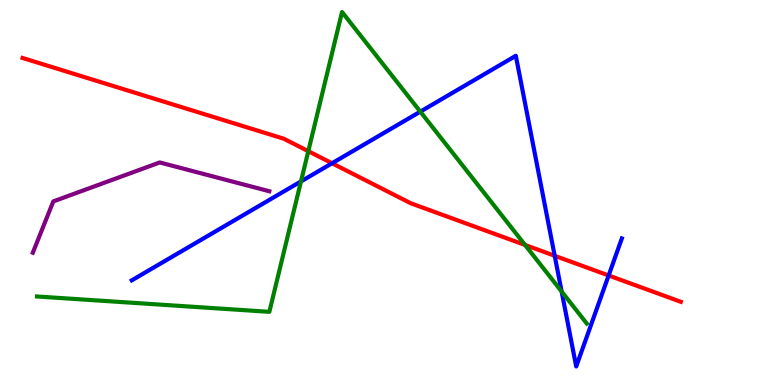[{'lines': ['blue', 'red'], 'intersections': [{'x': 4.28, 'y': 5.76}, {'x': 7.16, 'y': 3.36}, {'x': 7.85, 'y': 2.84}]}, {'lines': ['green', 'red'], 'intersections': [{'x': 3.98, 'y': 6.07}, {'x': 6.77, 'y': 3.64}]}, {'lines': ['purple', 'red'], 'intersections': []}, {'lines': ['blue', 'green'], 'intersections': [{'x': 3.88, 'y': 5.29}, {'x': 5.42, 'y': 7.1}, {'x': 7.25, 'y': 2.43}]}, {'lines': ['blue', 'purple'], 'intersections': []}, {'lines': ['green', 'purple'], 'intersections': []}]